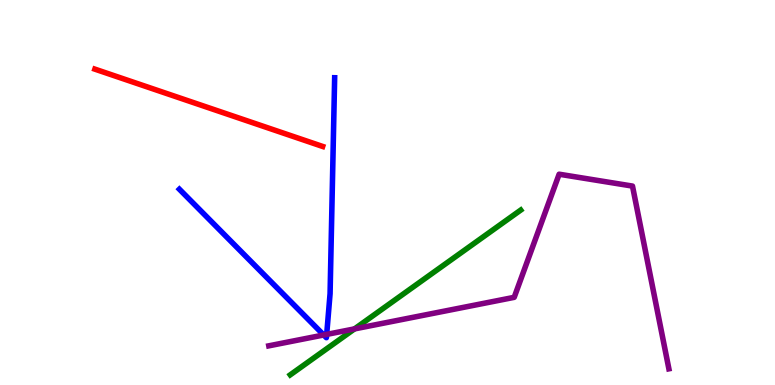[{'lines': ['blue', 'red'], 'intersections': []}, {'lines': ['green', 'red'], 'intersections': []}, {'lines': ['purple', 'red'], 'intersections': []}, {'lines': ['blue', 'green'], 'intersections': []}, {'lines': ['blue', 'purple'], 'intersections': [{'x': 4.18, 'y': 1.3}, {'x': 4.22, 'y': 1.31}]}, {'lines': ['green', 'purple'], 'intersections': [{'x': 4.57, 'y': 1.46}]}]